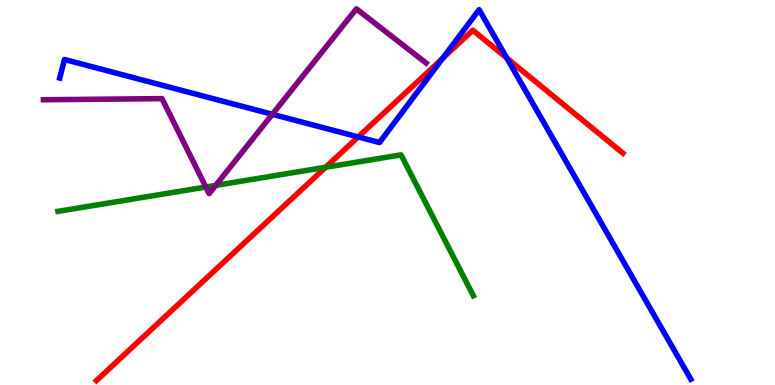[{'lines': ['blue', 'red'], 'intersections': [{'x': 4.62, 'y': 6.44}, {'x': 5.71, 'y': 8.48}, {'x': 6.54, 'y': 8.49}]}, {'lines': ['green', 'red'], 'intersections': [{'x': 4.2, 'y': 5.65}]}, {'lines': ['purple', 'red'], 'intersections': []}, {'lines': ['blue', 'green'], 'intersections': []}, {'lines': ['blue', 'purple'], 'intersections': [{'x': 3.51, 'y': 7.03}]}, {'lines': ['green', 'purple'], 'intersections': [{'x': 2.66, 'y': 5.14}, {'x': 2.78, 'y': 5.18}]}]